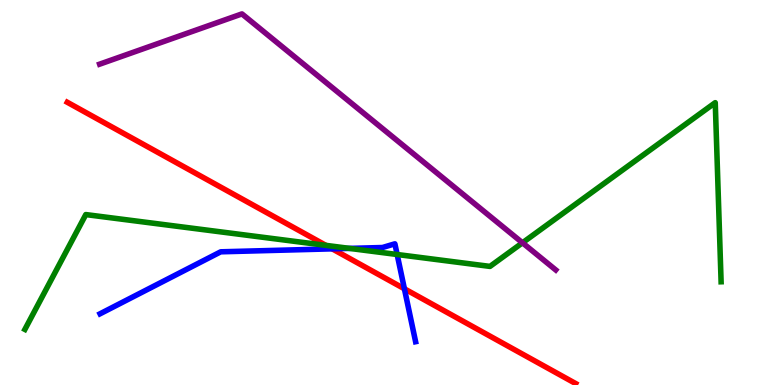[{'lines': ['blue', 'red'], 'intersections': [{'x': 4.29, 'y': 3.54}, {'x': 5.22, 'y': 2.5}]}, {'lines': ['green', 'red'], 'intersections': [{'x': 4.21, 'y': 3.63}]}, {'lines': ['purple', 'red'], 'intersections': []}, {'lines': ['blue', 'green'], 'intersections': [{'x': 4.51, 'y': 3.55}, {'x': 5.12, 'y': 3.39}]}, {'lines': ['blue', 'purple'], 'intersections': []}, {'lines': ['green', 'purple'], 'intersections': [{'x': 6.74, 'y': 3.69}]}]